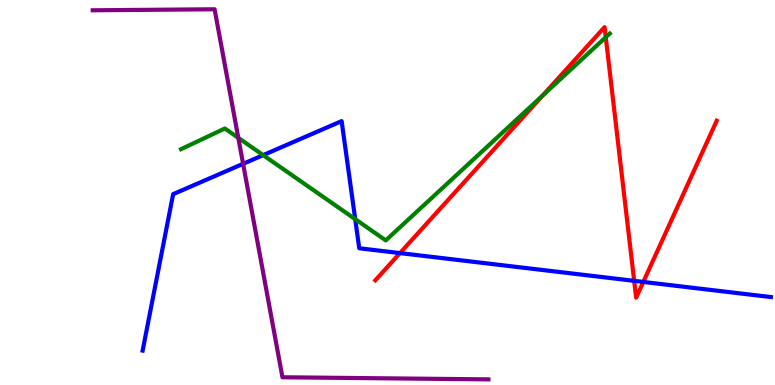[{'lines': ['blue', 'red'], 'intersections': [{'x': 5.16, 'y': 3.43}, {'x': 8.18, 'y': 2.71}, {'x': 8.3, 'y': 2.68}]}, {'lines': ['green', 'red'], 'intersections': [{'x': 7.0, 'y': 7.52}, {'x': 7.82, 'y': 9.03}]}, {'lines': ['purple', 'red'], 'intersections': []}, {'lines': ['blue', 'green'], 'intersections': [{'x': 3.4, 'y': 5.97}, {'x': 4.58, 'y': 4.31}]}, {'lines': ['blue', 'purple'], 'intersections': [{'x': 3.14, 'y': 5.74}]}, {'lines': ['green', 'purple'], 'intersections': [{'x': 3.07, 'y': 6.42}]}]